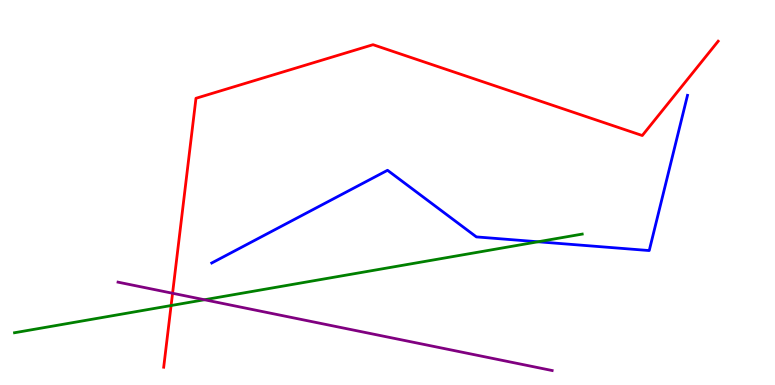[{'lines': ['blue', 'red'], 'intersections': []}, {'lines': ['green', 'red'], 'intersections': [{'x': 2.21, 'y': 2.06}]}, {'lines': ['purple', 'red'], 'intersections': [{'x': 2.23, 'y': 2.38}]}, {'lines': ['blue', 'green'], 'intersections': [{'x': 6.94, 'y': 3.72}]}, {'lines': ['blue', 'purple'], 'intersections': []}, {'lines': ['green', 'purple'], 'intersections': [{'x': 2.64, 'y': 2.21}]}]